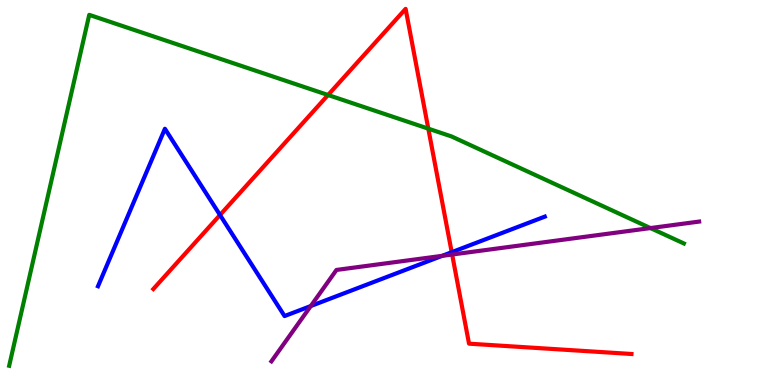[{'lines': ['blue', 'red'], 'intersections': [{'x': 2.84, 'y': 4.42}, {'x': 5.83, 'y': 3.45}]}, {'lines': ['green', 'red'], 'intersections': [{'x': 4.23, 'y': 7.53}, {'x': 5.53, 'y': 6.66}]}, {'lines': ['purple', 'red'], 'intersections': [{'x': 5.83, 'y': 3.39}]}, {'lines': ['blue', 'green'], 'intersections': []}, {'lines': ['blue', 'purple'], 'intersections': [{'x': 4.01, 'y': 2.05}, {'x': 5.71, 'y': 3.35}]}, {'lines': ['green', 'purple'], 'intersections': [{'x': 8.39, 'y': 4.08}]}]